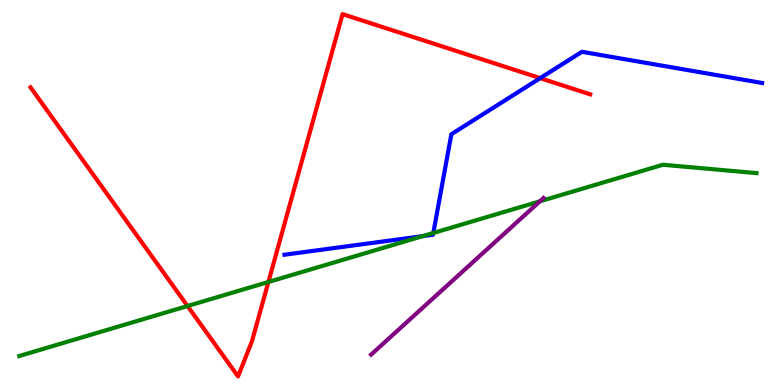[{'lines': ['blue', 'red'], 'intersections': [{'x': 6.97, 'y': 7.97}]}, {'lines': ['green', 'red'], 'intersections': [{'x': 2.42, 'y': 2.05}, {'x': 3.46, 'y': 2.68}]}, {'lines': ['purple', 'red'], 'intersections': []}, {'lines': ['blue', 'green'], 'intersections': [{'x': 5.45, 'y': 3.87}, {'x': 5.59, 'y': 3.95}]}, {'lines': ['blue', 'purple'], 'intersections': []}, {'lines': ['green', 'purple'], 'intersections': [{'x': 6.97, 'y': 4.77}]}]